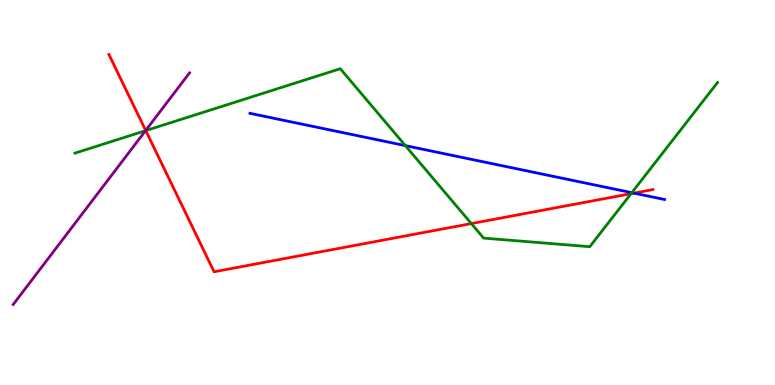[{'lines': ['blue', 'red'], 'intersections': [{'x': 8.18, 'y': 4.98}]}, {'lines': ['green', 'red'], 'intersections': [{'x': 1.88, 'y': 6.61}, {'x': 6.08, 'y': 4.19}, {'x': 8.14, 'y': 4.97}]}, {'lines': ['purple', 'red'], 'intersections': [{'x': 1.88, 'y': 6.61}]}, {'lines': ['blue', 'green'], 'intersections': [{'x': 5.23, 'y': 6.22}, {'x': 8.15, 'y': 5.0}]}, {'lines': ['blue', 'purple'], 'intersections': []}, {'lines': ['green', 'purple'], 'intersections': [{'x': 1.88, 'y': 6.61}]}]